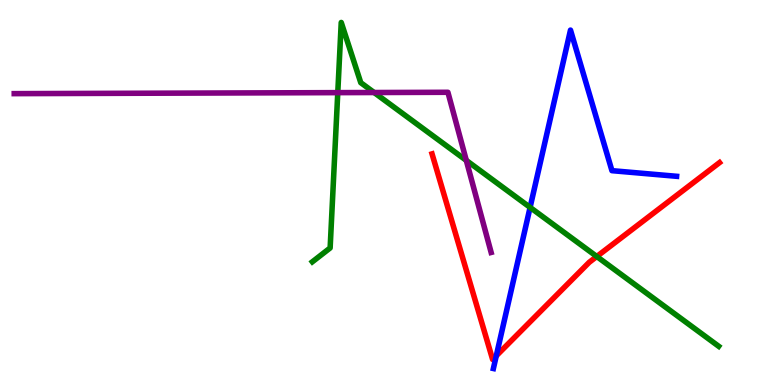[{'lines': ['blue', 'red'], 'intersections': [{'x': 6.4, 'y': 0.758}]}, {'lines': ['green', 'red'], 'intersections': [{'x': 7.7, 'y': 3.34}]}, {'lines': ['purple', 'red'], 'intersections': []}, {'lines': ['blue', 'green'], 'intersections': [{'x': 6.84, 'y': 4.61}]}, {'lines': ['blue', 'purple'], 'intersections': []}, {'lines': ['green', 'purple'], 'intersections': [{'x': 4.36, 'y': 7.59}, {'x': 4.83, 'y': 7.6}, {'x': 6.02, 'y': 5.83}]}]